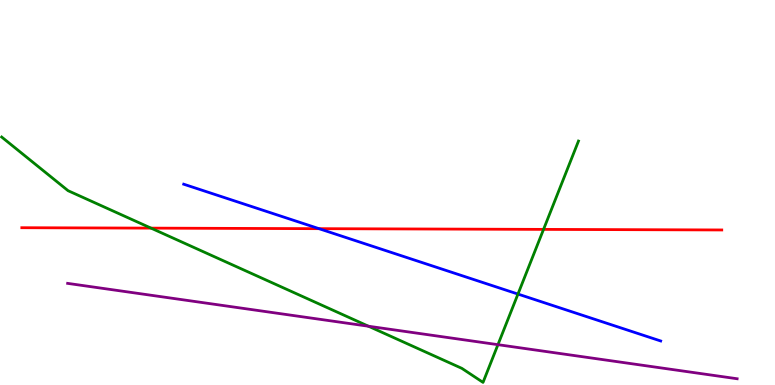[{'lines': ['blue', 'red'], 'intersections': [{'x': 4.12, 'y': 4.06}]}, {'lines': ['green', 'red'], 'intersections': [{'x': 1.95, 'y': 4.07}, {'x': 7.01, 'y': 4.04}]}, {'lines': ['purple', 'red'], 'intersections': []}, {'lines': ['blue', 'green'], 'intersections': [{'x': 6.68, 'y': 2.36}]}, {'lines': ['blue', 'purple'], 'intersections': []}, {'lines': ['green', 'purple'], 'intersections': [{'x': 4.75, 'y': 1.53}, {'x': 6.43, 'y': 1.05}]}]